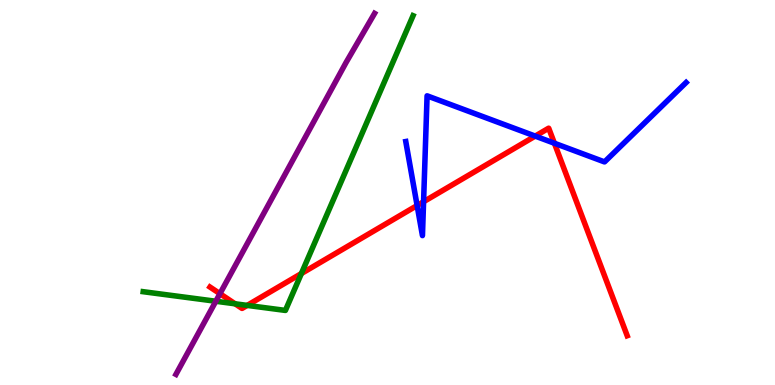[{'lines': ['blue', 'red'], 'intersections': [{'x': 5.38, 'y': 4.66}, {'x': 5.47, 'y': 4.76}, {'x': 6.91, 'y': 6.47}, {'x': 7.15, 'y': 6.28}]}, {'lines': ['green', 'red'], 'intersections': [{'x': 3.03, 'y': 2.11}, {'x': 3.19, 'y': 2.07}, {'x': 3.89, 'y': 2.9}]}, {'lines': ['purple', 'red'], 'intersections': [{'x': 2.84, 'y': 2.37}]}, {'lines': ['blue', 'green'], 'intersections': []}, {'lines': ['blue', 'purple'], 'intersections': []}, {'lines': ['green', 'purple'], 'intersections': [{'x': 2.78, 'y': 2.18}]}]